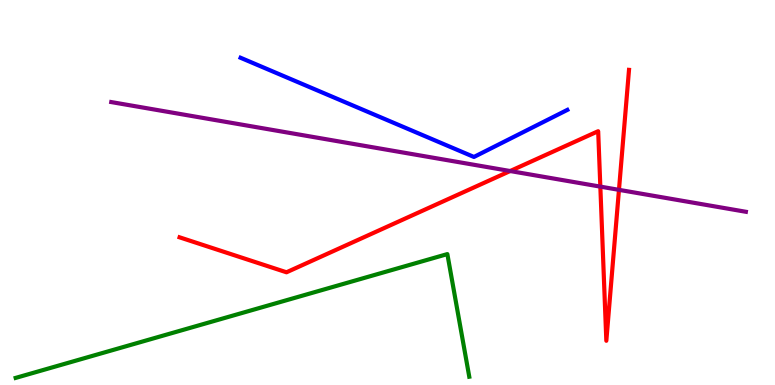[{'lines': ['blue', 'red'], 'intersections': []}, {'lines': ['green', 'red'], 'intersections': []}, {'lines': ['purple', 'red'], 'intersections': [{'x': 6.58, 'y': 5.56}, {'x': 7.75, 'y': 5.15}, {'x': 7.99, 'y': 5.07}]}, {'lines': ['blue', 'green'], 'intersections': []}, {'lines': ['blue', 'purple'], 'intersections': []}, {'lines': ['green', 'purple'], 'intersections': []}]